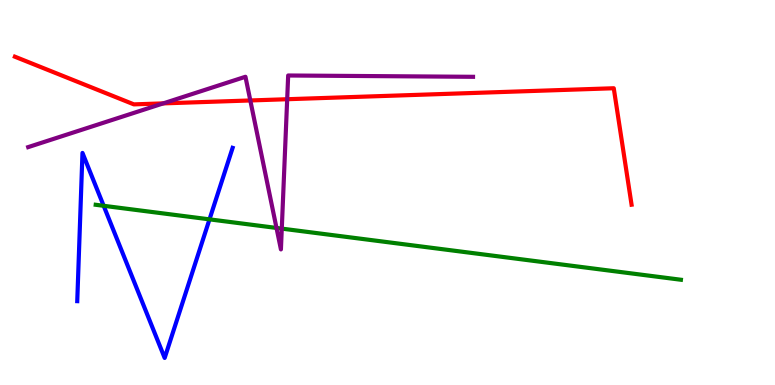[{'lines': ['blue', 'red'], 'intersections': []}, {'lines': ['green', 'red'], 'intersections': []}, {'lines': ['purple', 'red'], 'intersections': [{'x': 2.11, 'y': 7.31}, {'x': 3.23, 'y': 7.39}, {'x': 3.71, 'y': 7.42}]}, {'lines': ['blue', 'green'], 'intersections': [{'x': 1.34, 'y': 4.65}, {'x': 2.7, 'y': 4.3}]}, {'lines': ['blue', 'purple'], 'intersections': []}, {'lines': ['green', 'purple'], 'intersections': [{'x': 3.57, 'y': 4.08}, {'x': 3.64, 'y': 4.06}]}]